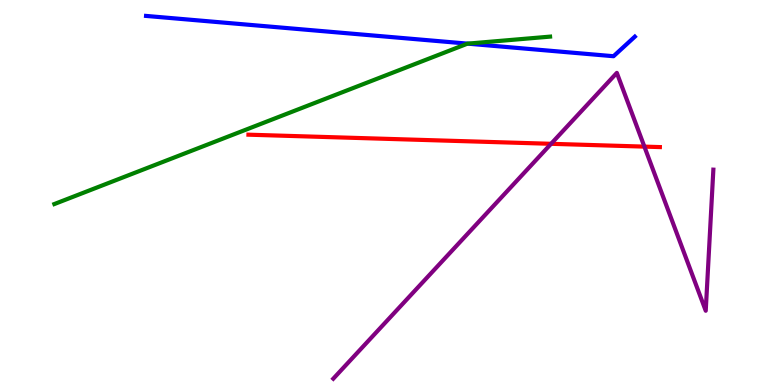[{'lines': ['blue', 'red'], 'intersections': []}, {'lines': ['green', 'red'], 'intersections': []}, {'lines': ['purple', 'red'], 'intersections': [{'x': 7.11, 'y': 6.26}, {'x': 8.31, 'y': 6.19}]}, {'lines': ['blue', 'green'], 'intersections': [{'x': 6.03, 'y': 8.87}]}, {'lines': ['blue', 'purple'], 'intersections': []}, {'lines': ['green', 'purple'], 'intersections': []}]